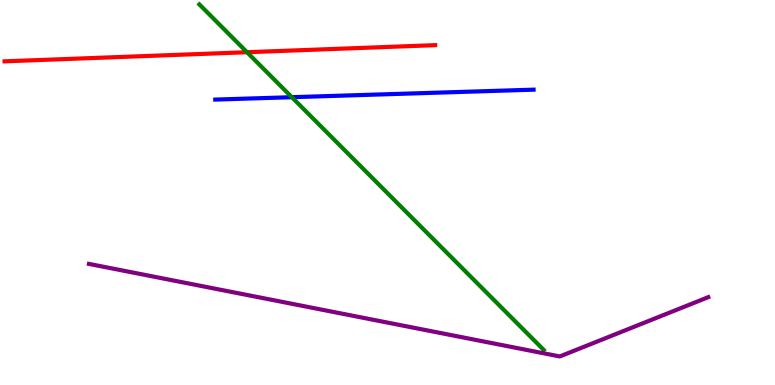[{'lines': ['blue', 'red'], 'intersections': []}, {'lines': ['green', 'red'], 'intersections': [{'x': 3.19, 'y': 8.64}]}, {'lines': ['purple', 'red'], 'intersections': []}, {'lines': ['blue', 'green'], 'intersections': [{'x': 3.77, 'y': 7.48}]}, {'lines': ['blue', 'purple'], 'intersections': []}, {'lines': ['green', 'purple'], 'intersections': []}]